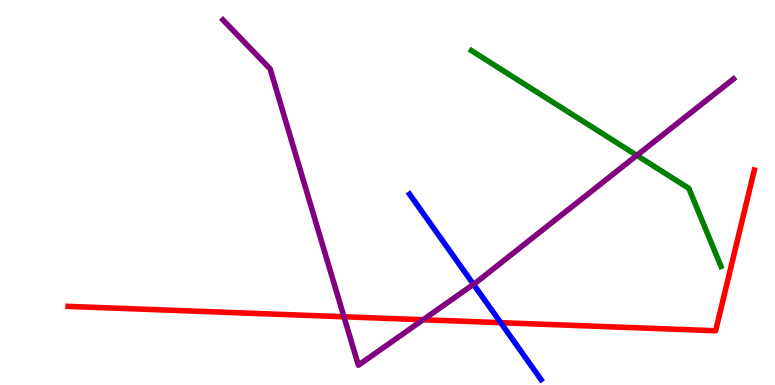[{'lines': ['blue', 'red'], 'intersections': [{'x': 6.46, 'y': 1.62}]}, {'lines': ['green', 'red'], 'intersections': []}, {'lines': ['purple', 'red'], 'intersections': [{'x': 4.44, 'y': 1.77}, {'x': 5.46, 'y': 1.69}]}, {'lines': ['blue', 'green'], 'intersections': []}, {'lines': ['blue', 'purple'], 'intersections': [{'x': 6.11, 'y': 2.61}]}, {'lines': ['green', 'purple'], 'intersections': [{'x': 8.22, 'y': 5.96}]}]